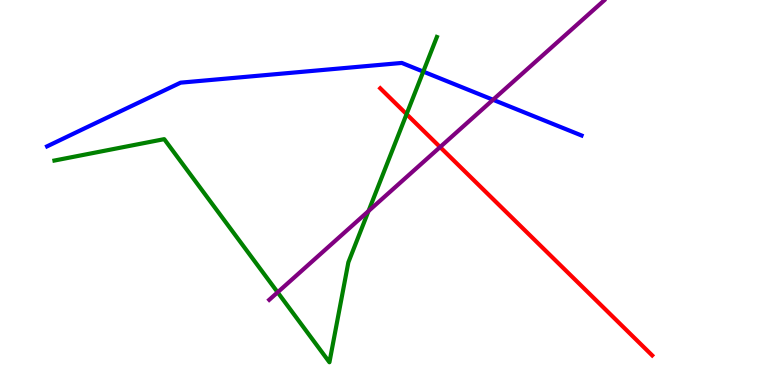[{'lines': ['blue', 'red'], 'intersections': []}, {'lines': ['green', 'red'], 'intersections': [{'x': 5.25, 'y': 7.04}]}, {'lines': ['purple', 'red'], 'intersections': [{'x': 5.68, 'y': 6.18}]}, {'lines': ['blue', 'green'], 'intersections': [{'x': 5.46, 'y': 8.14}]}, {'lines': ['blue', 'purple'], 'intersections': [{'x': 6.36, 'y': 7.41}]}, {'lines': ['green', 'purple'], 'intersections': [{'x': 3.58, 'y': 2.41}, {'x': 4.75, 'y': 4.52}]}]